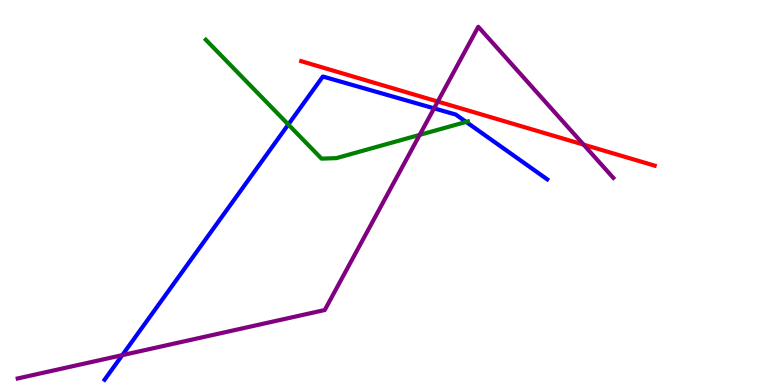[{'lines': ['blue', 'red'], 'intersections': []}, {'lines': ['green', 'red'], 'intersections': []}, {'lines': ['purple', 'red'], 'intersections': [{'x': 5.65, 'y': 7.36}, {'x': 7.53, 'y': 6.24}]}, {'lines': ['blue', 'green'], 'intersections': [{'x': 3.72, 'y': 6.77}, {'x': 6.01, 'y': 6.83}]}, {'lines': ['blue', 'purple'], 'intersections': [{'x': 1.58, 'y': 0.775}, {'x': 5.6, 'y': 7.19}]}, {'lines': ['green', 'purple'], 'intersections': [{'x': 5.42, 'y': 6.5}]}]